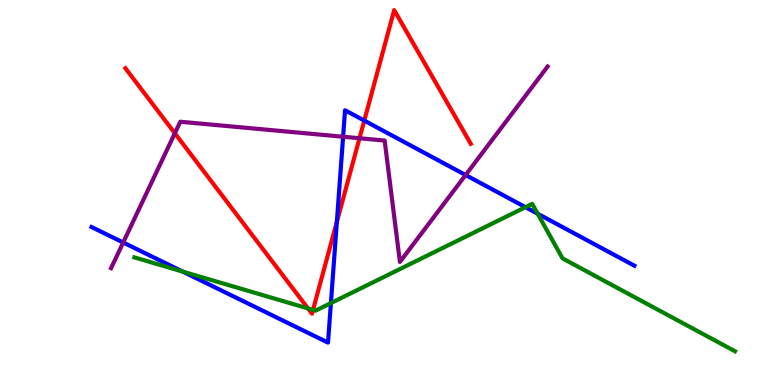[{'lines': ['blue', 'red'], 'intersections': [{'x': 4.35, 'y': 4.24}, {'x': 4.7, 'y': 6.87}]}, {'lines': ['green', 'red'], 'intersections': [{'x': 3.97, 'y': 1.99}, {'x': 4.04, 'y': 1.95}]}, {'lines': ['purple', 'red'], 'intersections': [{'x': 2.26, 'y': 6.54}, {'x': 4.64, 'y': 6.41}]}, {'lines': ['blue', 'green'], 'intersections': [{'x': 2.36, 'y': 2.95}, {'x': 4.27, 'y': 2.13}, {'x': 6.78, 'y': 4.62}, {'x': 6.94, 'y': 4.45}]}, {'lines': ['blue', 'purple'], 'intersections': [{'x': 1.59, 'y': 3.7}, {'x': 4.43, 'y': 6.45}, {'x': 6.01, 'y': 5.45}]}, {'lines': ['green', 'purple'], 'intersections': []}]